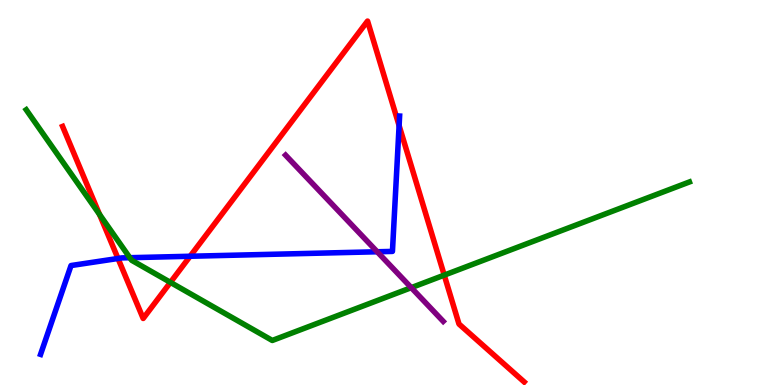[{'lines': ['blue', 'red'], 'intersections': [{'x': 1.52, 'y': 3.29}, {'x': 2.45, 'y': 3.34}, {'x': 5.15, 'y': 6.74}]}, {'lines': ['green', 'red'], 'intersections': [{'x': 1.28, 'y': 4.43}, {'x': 2.2, 'y': 2.67}, {'x': 5.73, 'y': 2.85}]}, {'lines': ['purple', 'red'], 'intersections': []}, {'lines': ['blue', 'green'], 'intersections': [{'x': 1.68, 'y': 3.31}]}, {'lines': ['blue', 'purple'], 'intersections': [{'x': 4.87, 'y': 3.46}]}, {'lines': ['green', 'purple'], 'intersections': [{'x': 5.31, 'y': 2.53}]}]